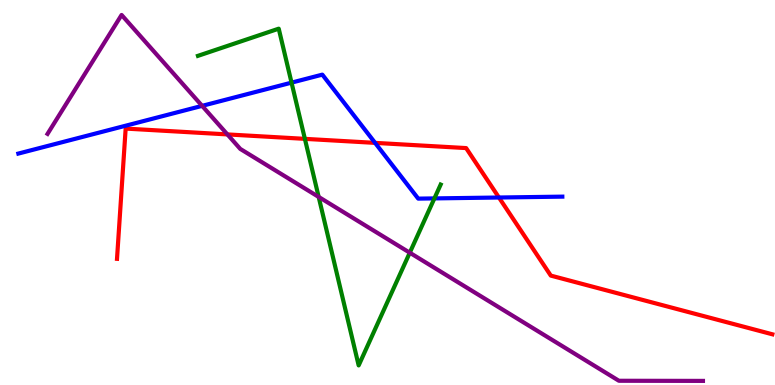[{'lines': ['blue', 'red'], 'intersections': [{'x': 4.84, 'y': 6.29}, {'x': 6.44, 'y': 4.87}]}, {'lines': ['green', 'red'], 'intersections': [{'x': 3.93, 'y': 6.39}]}, {'lines': ['purple', 'red'], 'intersections': [{'x': 2.93, 'y': 6.51}]}, {'lines': ['blue', 'green'], 'intersections': [{'x': 3.76, 'y': 7.85}, {'x': 5.61, 'y': 4.85}]}, {'lines': ['blue', 'purple'], 'intersections': [{'x': 2.61, 'y': 7.25}]}, {'lines': ['green', 'purple'], 'intersections': [{'x': 4.11, 'y': 4.89}, {'x': 5.29, 'y': 3.44}]}]